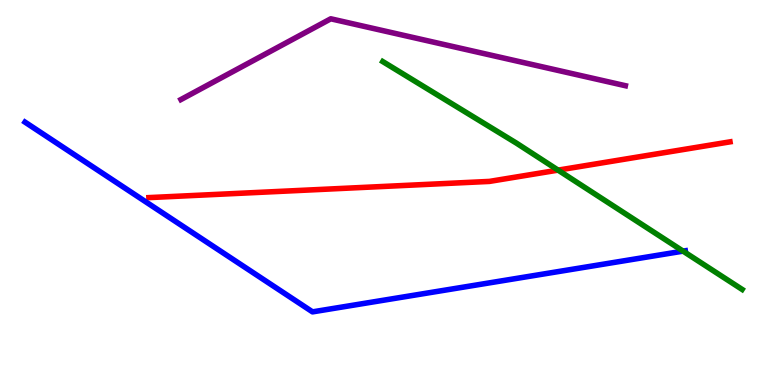[{'lines': ['blue', 'red'], 'intersections': []}, {'lines': ['green', 'red'], 'intersections': [{'x': 7.2, 'y': 5.58}]}, {'lines': ['purple', 'red'], 'intersections': []}, {'lines': ['blue', 'green'], 'intersections': [{'x': 8.81, 'y': 3.48}]}, {'lines': ['blue', 'purple'], 'intersections': []}, {'lines': ['green', 'purple'], 'intersections': []}]